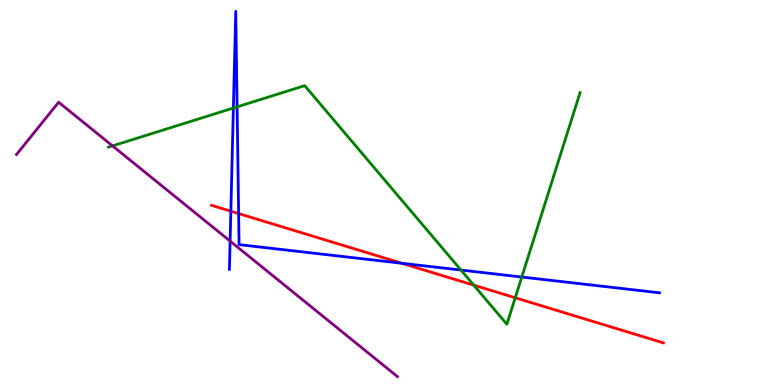[{'lines': ['blue', 'red'], 'intersections': [{'x': 2.98, 'y': 4.51}, {'x': 3.08, 'y': 4.45}, {'x': 5.19, 'y': 3.16}]}, {'lines': ['green', 'red'], 'intersections': [{'x': 6.11, 'y': 2.59}, {'x': 6.65, 'y': 2.27}]}, {'lines': ['purple', 'red'], 'intersections': []}, {'lines': ['blue', 'green'], 'intersections': [{'x': 3.01, 'y': 7.19}, {'x': 3.06, 'y': 7.22}, {'x': 5.95, 'y': 2.99}, {'x': 6.73, 'y': 2.8}]}, {'lines': ['blue', 'purple'], 'intersections': [{'x': 2.97, 'y': 3.74}]}, {'lines': ['green', 'purple'], 'intersections': [{'x': 1.45, 'y': 6.21}]}]